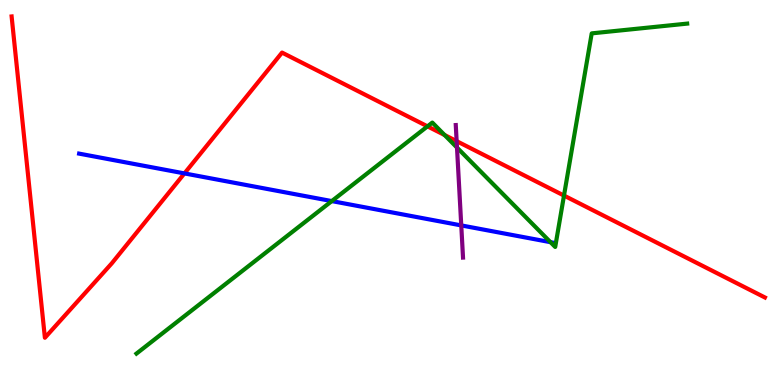[{'lines': ['blue', 'red'], 'intersections': [{'x': 2.38, 'y': 5.5}]}, {'lines': ['green', 'red'], 'intersections': [{'x': 5.52, 'y': 6.72}, {'x': 5.74, 'y': 6.49}, {'x': 7.28, 'y': 4.92}]}, {'lines': ['purple', 'red'], 'intersections': [{'x': 5.89, 'y': 6.33}]}, {'lines': ['blue', 'green'], 'intersections': [{'x': 4.28, 'y': 4.78}, {'x': 7.1, 'y': 3.71}]}, {'lines': ['blue', 'purple'], 'intersections': [{'x': 5.95, 'y': 4.15}]}, {'lines': ['green', 'purple'], 'intersections': [{'x': 5.9, 'y': 6.17}]}]